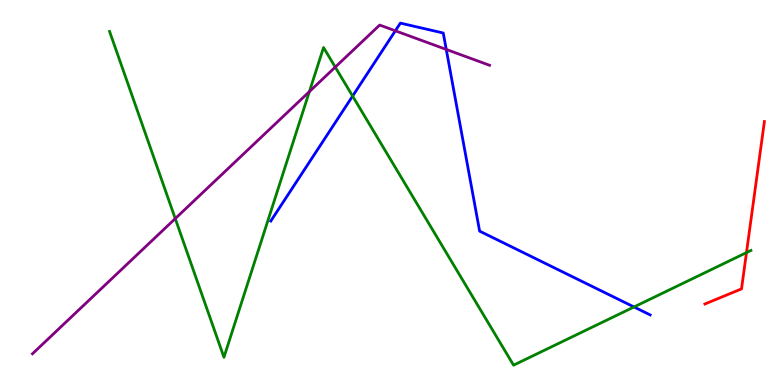[{'lines': ['blue', 'red'], 'intersections': []}, {'lines': ['green', 'red'], 'intersections': [{'x': 9.63, 'y': 3.44}]}, {'lines': ['purple', 'red'], 'intersections': []}, {'lines': ['blue', 'green'], 'intersections': [{'x': 4.55, 'y': 7.5}, {'x': 8.18, 'y': 2.03}]}, {'lines': ['blue', 'purple'], 'intersections': [{'x': 5.1, 'y': 9.2}, {'x': 5.76, 'y': 8.72}]}, {'lines': ['green', 'purple'], 'intersections': [{'x': 2.26, 'y': 4.32}, {'x': 3.99, 'y': 7.62}, {'x': 4.33, 'y': 8.26}]}]